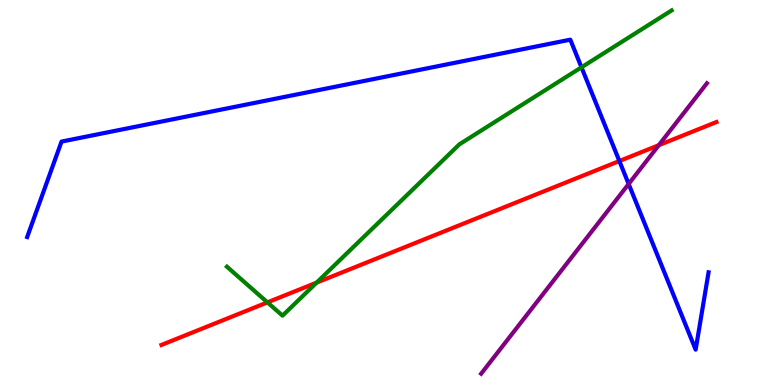[{'lines': ['blue', 'red'], 'intersections': [{'x': 7.99, 'y': 5.82}]}, {'lines': ['green', 'red'], 'intersections': [{'x': 3.45, 'y': 2.15}, {'x': 4.09, 'y': 2.66}]}, {'lines': ['purple', 'red'], 'intersections': [{'x': 8.5, 'y': 6.23}]}, {'lines': ['blue', 'green'], 'intersections': [{'x': 7.5, 'y': 8.25}]}, {'lines': ['blue', 'purple'], 'intersections': [{'x': 8.11, 'y': 5.22}]}, {'lines': ['green', 'purple'], 'intersections': []}]